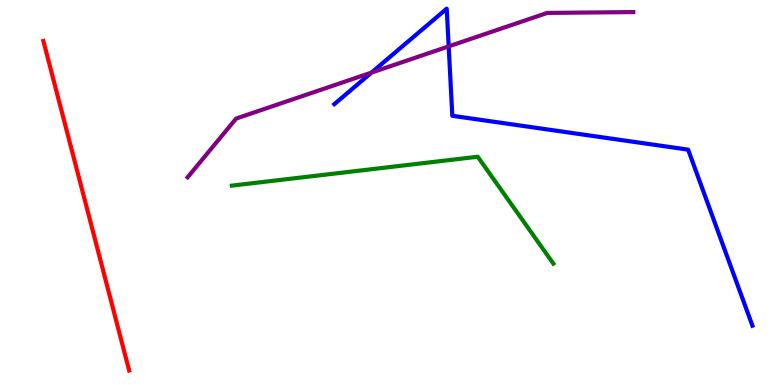[{'lines': ['blue', 'red'], 'intersections': []}, {'lines': ['green', 'red'], 'intersections': []}, {'lines': ['purple', 'red'], 'intersections': []}, {'lines': ['blue', 'green'], 'intersections': []}, {'lines': ['blue', 'purple'], 'intersections': [{'x': 4.79, 'y': 8.11}, {'x': 5.79, 'y': 8.8}]}, {'lines': ['green', 'purple'], 'intersections': []}]